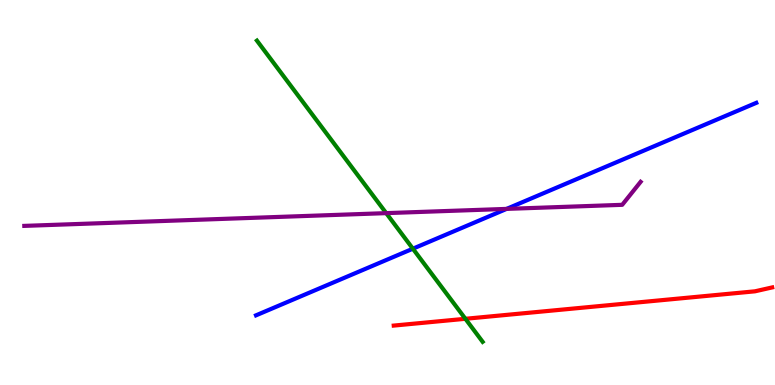[{'lines': ['blue', 'red'], 'intersections': []}, {'lines': ['green', 'red'], 'intersections': [{'x': 6.01, 'y': 1.72}]}, {'lines': ['purple', 'red'], 'intersections': []}, {'lines': ['blue', 'green'], 'intersections': [{'x': 5.33, 'y': 3.54}]}, {'lines': ['blue', 'purple'], 'intersections': [{'x': 6.54, 'y': 4.57}]}, {'lines': ['green', 'purple'], 'intersections': [{'x': 4.98, 'y': 4.46}]}]